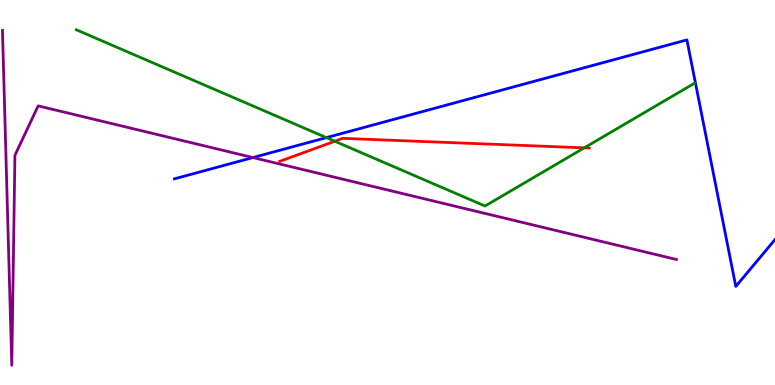[{'lines': ['blue', 'red'], 'intersections': []}, {'lines': ['green', 'red'], 'intersections': [{'x': 4.32, 'y': 6.33}, {'x': 7.54, 'y': 6.16}]}, {'lines': ['purple', 'red'], 'intersections': []}, {'lines': ['blue', 'green'], 'intersections': [{'x': 4.21, 'y': 6.43}]}, {'lines': ['blue', 'purple'], 'intersections': [{'x': 3.26, 'y': 5.91}]}, {'lines': ['green', 'purple'], 'intersections': []}]